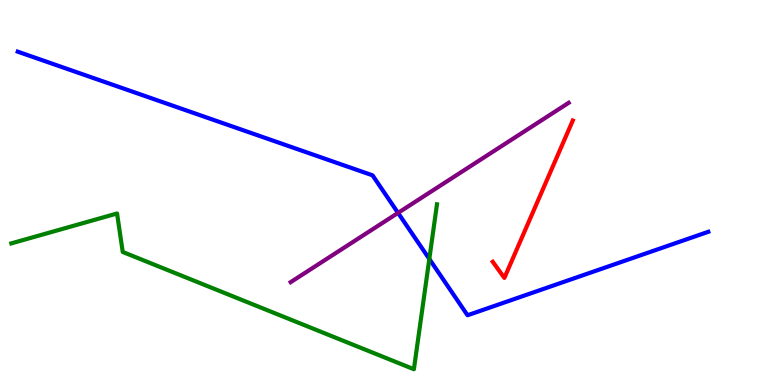[{'lines': ['blue', 'red'], 'intersections': []}, {'lines': ['green', 'red'], 'intersections': []}, {'lines': ['purple', 'red'], 'intersections': []}, {'lines': ['blue', 'green'], 'intersections': [{'x': 5.54, 'y': 3.27}]}, {'lines': ['blue', 'purple'], 'intersections': [{'x': 5.14, 'y': 4.47}]}, {'lines': ['green', 'purple'], 'intersections': []}]